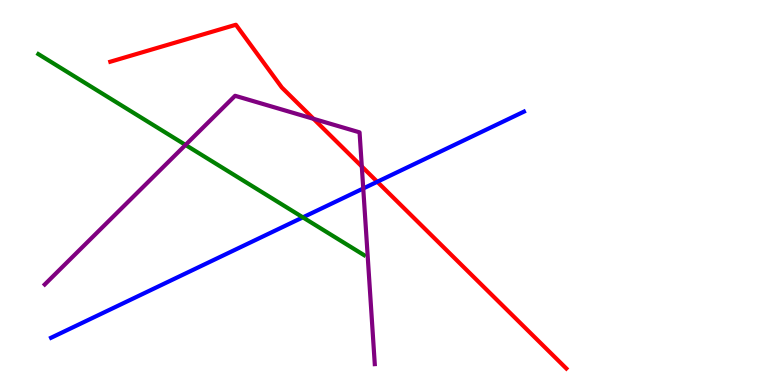[{'lines': ['blue', 'red'], 'intersections': [{'x': 4.87, 'y': 5.28}]}, {'lines': ['green', 'red'], 'intersections': []}, {'lines': ['purple', 'red'], 'intersections': [{'x': 4.05, 'y': 6.91}, {'x': 4.67, 'y': 5.68}]}, {'lines': ['blue', 'green'], 'intersections': [{'x': 3.91, 'y': 4.35}]}, {'lines': ['blue', 'purple'], 'intersections': [{'x': 4.69, 'y': 5.1}]}, {'lines': ['green', 'purple'], 'intersections': [{'x': 2.39, 'y': 6.24}]}]